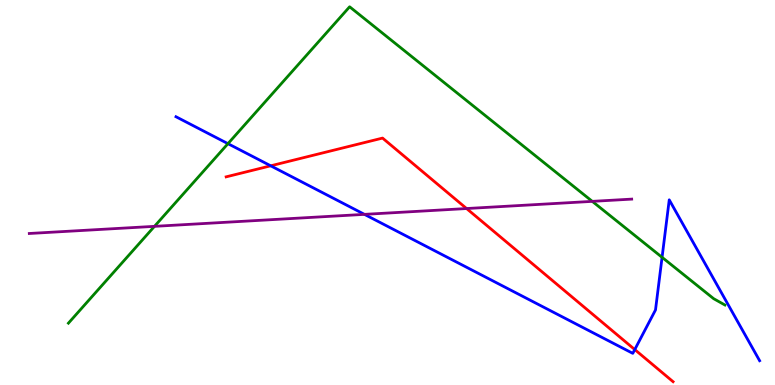[{'lines': ['blue', 'red'], 'intersections': [{'x': 3.49, 'y': 5.69}, {'x': 8.19, 'y': 0.92}]}, {'lines': ['green', 'red'], 'intersections': []}, {'lines': ['purple', 'red'], 'intersections': [{'x': 6.02, 'y': 4.58}]}, {'lines': ['blue', 'green'], 'intersections': [{'x': 2.94, 'y': 6.27}, {'x': 8.54, 'y': 3.32}]}, {'lines': ['blue', 'purple'], 'intersections': [{'x': 4.7, 'y': 4.43}]}, {'lines': ['green', 'purple'], 'intersections': [{'x': 1.99, 'y': 4.12}, {'x': 7.64, 'y': 4.77}]}]